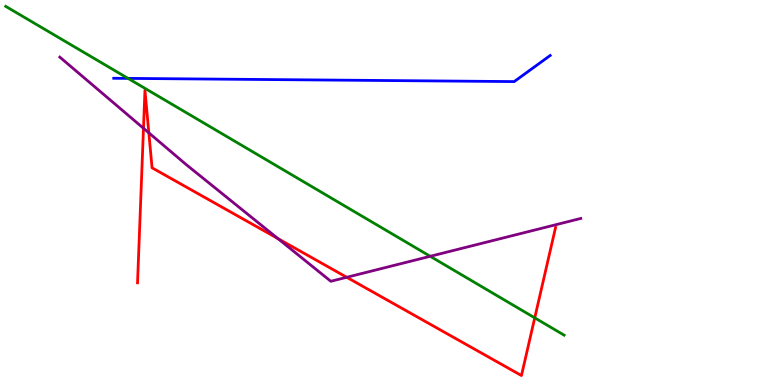[{'lines': ['blue', 'red'], 'intersections': []}, {'lines': ['green', 'red'], 'intersections': [{'x': 6.9, 'y': 1.74}]}, {'lines': ['purple', 'red'], 'intersections': [{'x': 1.85, 'y': 6.67}, {'x': 1.92, 'y': 6.55}, {'x': 3.59, 'y': 3.8}, {'x': 4.47, 'y': 2.8}]}, {'lines': ['blue', 'green'], 'intersections': [{'x': 1.65, 'y': 7.96}]}, {'lines': ['blue', 'purple'], 'intersections': []}, {'lines': ['green', 'purple'], 'intersections': [{'x': 5.55, 'y': 3.34}]}]